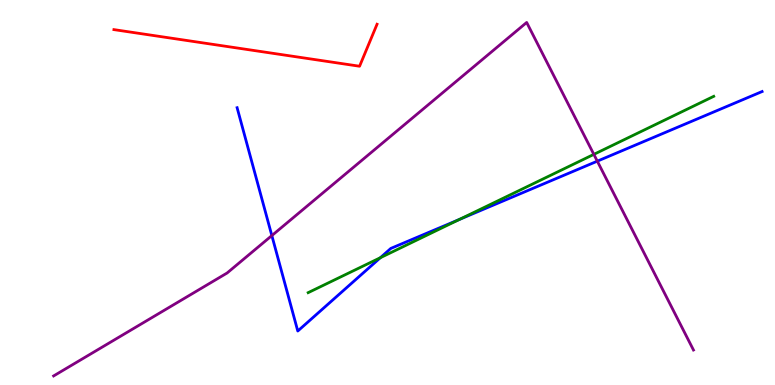[{'lines': ['blue', 'red'], 'intersections': []}, {'lines': ['green', 'red'], 'intersections': []}, {'lines': ['purple', 'red'], 'intersections': []}, {'lines': ['blue', 'green'], 'intersections': [{'x': 4.91, 'y': 3.31}, {'x': 5.93, 'y': 4.3}]}, {'lines': ['blue', 'purple'], 'intersections': [{'x': 3.51, 'y': 3.88}, {'x': 7.71, 'y': 5.81}]}, {'lines': ['green', 'purple'], 'intersections': [{'x': 7.66, 'y': 5.99}]}]